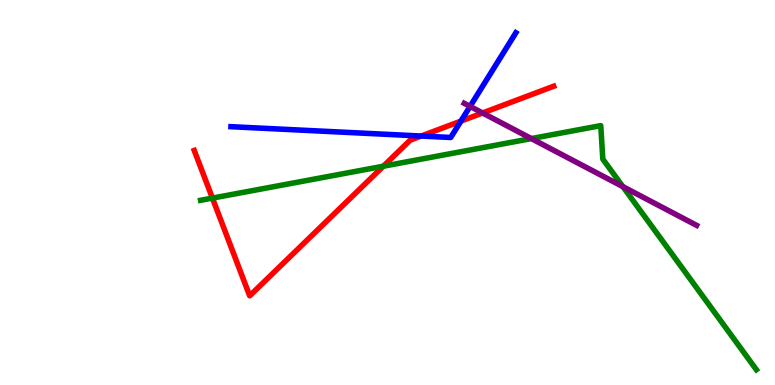[{'lines': ['blue', 'red'], 'intersections': [{'x': 5.43, 'y': 6.47}, {'x': 5.95, 'y': 6.85}]}, {'lines': ['green', 'red'], 'intersections': [{'x': 2.74, 'y': 4.85}, {'x': 4.95, 'y': 5.68}]}, {'lines': ['purple', 'red'], 'intersections': [{'x': 6.23, 'y': 7.07}]}, {'lines': ['blue', 'green'], 'intersections': []}, {'lines': ['blue', 'purple'], 'intersections': [{'x': 6.07, 'y': 7.24}]}, {'lines': ['green', 'purple'], 'intersections': [{'x': 6.86, 'y': 6.4}, {'x': 8.04, 'y': 5.15}]}]